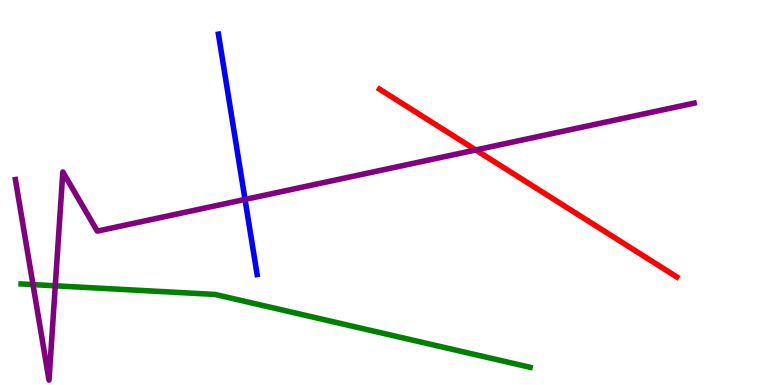[{'lines': ['blue', 'red'], 'intersections': []}, {'lines': ['green', 'red'], 'intersections': []}, {'lines': ['purple', 'red'], 'intersections': [{'x': 6.14, 'y': 6.1}]}, {'lines': ['blue', 'green'], 'intersections': []}, {'lines': ['blue', 'purple'], 'intersections': [{'x': 3.16, 'y': 4.82}]}, {'lines': ['green', 'purple'], 'intersections': [{'x': 0.426, 'y': 2.61}, {'x': 0.713, 'y': 2.58}]}]